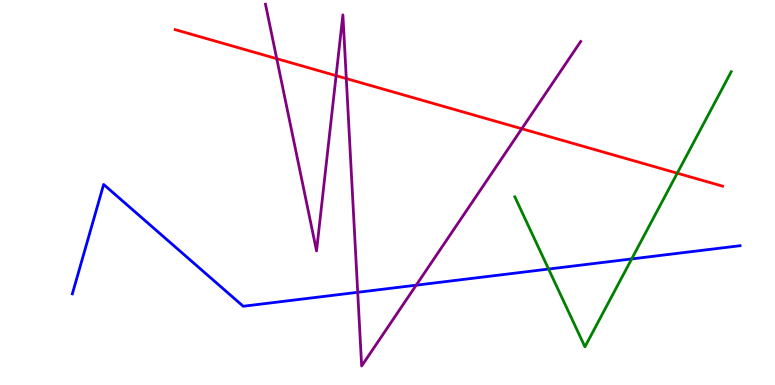[{'lines': ['blue', 'red'], 'intersections': []}, {'lines': ['green', 'red'], 'intersections': [{'x': 8.74, 'y': 5.5}]}, {'lines': ['purple', 'red'], 'intersections': [{'x': 3.57, 'y': 8.48}, {'x': 4.34, 'y': 8.03}, {'x': 4.47, 'y': 7.96}, {'x': 6.73, 'y': 6.66}]}, {'lines': ['blue', 'green'], 'intersections': [{'x': 7.08, 'y': 3.01}, {'x': 8.15, 'y': 3.27}]}, {'lines': ['blue', 'purple'], 'intersections': [{'x': 4.62, 'y': 2.41}, {'x': 5.37, 'y': 2.59}]}, {'lines': ['green', 'purple'], 'intersections': []}]